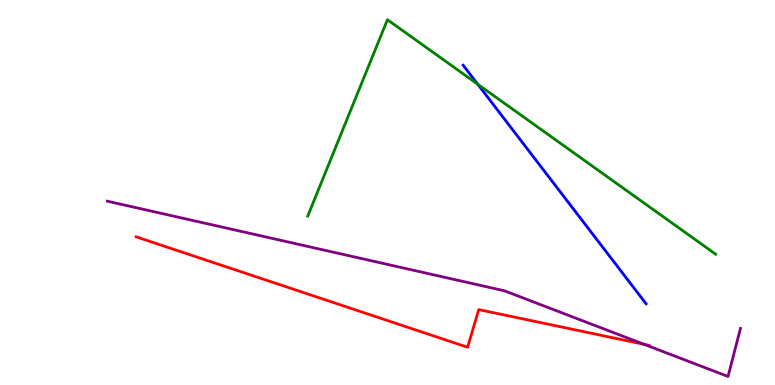[{'lines': ['blue', 'red'], 'intersections': []}, {'lines': ['green', 'red'], 'intersections': []}, {'lines': ['purple', 'red'], 'intersections': [{'x': 8.31, 'y': 1.06}]}, {'lines': ['blue', 'green'], 'intersections': [{'x': 6.16, 'y': 7.81}]}, {'lines': ['blue', 'purple'], 'intersections': []}, {'lines': ['green', 'purple'], 'intersections': []}]